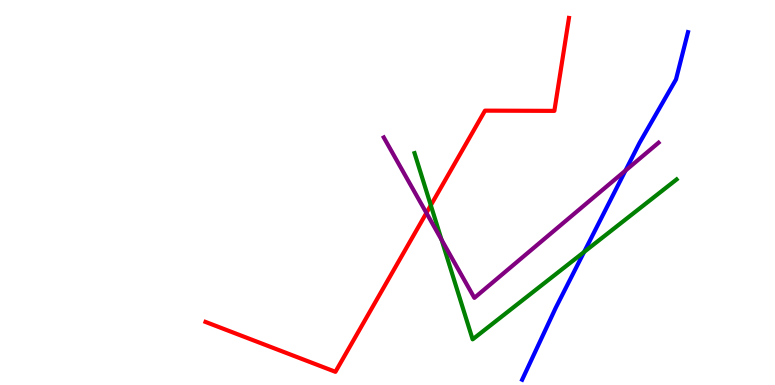[{'lines': ['blue', 'red'], 'intersections': []}, {'lines': ['green', 'red'], 'intersections': [{'x': 5.56, 'y': 4.67}]}, {'lines': ['purple', 'red'], 'intersections': [{'x': 5.5, 'y': 4.47}]}, {'lines': ['blue', 'green'], 'intersections': [{'x': 7.54, 'y': 3.46}]}, {'lines': ['blue', 'purple'], 'intersections': [{'x': 8.07, 'y': 5.57}]}, {'lines': ['green', 'purple'], 'intersections': [{'x': 5.7, 'y': 3.77}]}]